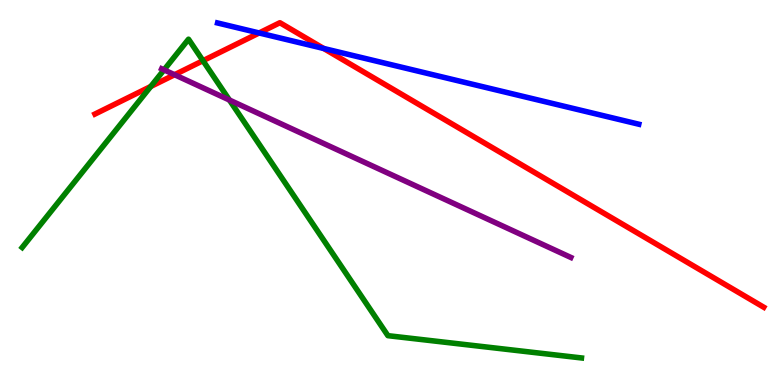[{'lines': ['blue', 'red'], 'intersections': [{'x': 3.34, 'y': 9.14}, {'x': 4.18, 'y': 8.74}]}, {'lines': ['green', 'red'], 'intersections': [{'x': 1.95, 'y': 7.75}, {'x': 2.62, 'y': 8.42}]}, {'lines': ['purple', 'red'], 'intersections': [{'x': 2.25, 'y': 8.06}]}, {'lines': ['blue', 'green'], 'intersections': []}, {'lines': ['blue', 'purple'], 'intersections': []}, {'lines': ['green', 'purple'], 'intersections': [{'x': 2.12, 'y': 8.19}, {'x': 2.96, 'y': 7.4}]}]